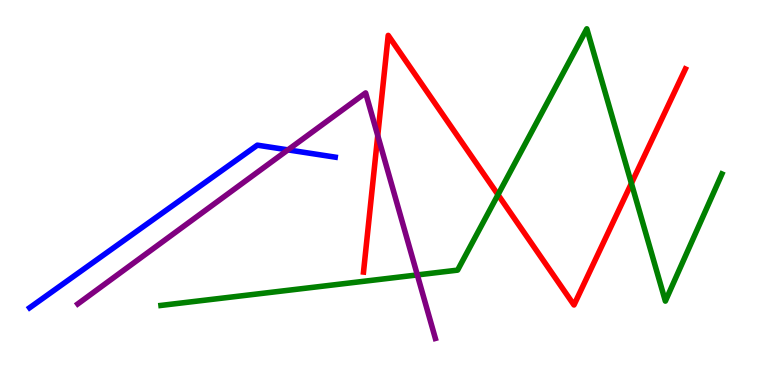[{'lines': ['blue', 'red'], 'intersections': []}, {'lines': ['green', 'red'], 'intersections': [{'x': 6.43, 'y': 4.94}, {'x': 8.15, 'y': 5.24}]}, {'lines': ['purple', 'red'], 'intersections': [{'x': 4.87, 'y': 6.48}]}, {'lines': ['blue', 'green'], 'intersections': []}, {'lines': ['blue', 'purple'], 'intersections': [{'x': 3.72, 'y': 6.11}]}, {'lines': ['green', 'purple'], 'intersections': [{'x': 5.38, 'y': 2.86}]}]